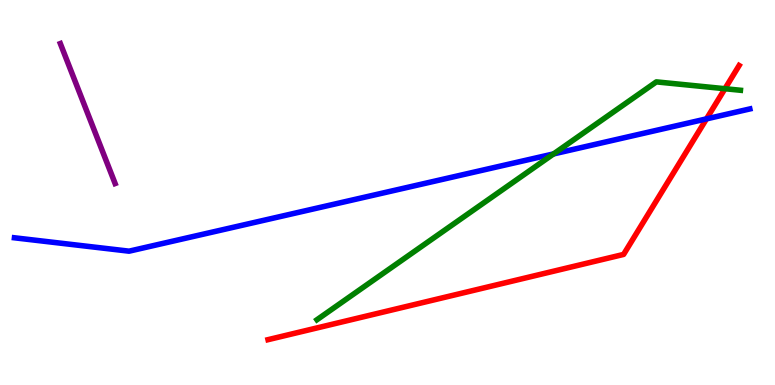[{'lines': ['blue', 'red'], 'intersections': [{'x': 9.12, 'y': 6.91}]}, {'lines': ['green', 'red'], 'intersections': [{'x': 9.35, 'y': 7.7}]}, {'lines': ['purple', 'red'], 'intersections': []}, {'lines': ['blue', 'green'], 'intersections': [{'x': 7.14, 'y': 6.0}]}, {'lines': ['blue', 'purple'], 'intersections': []}, {'lines': ['green', 'purple'], 'intersections': []}]